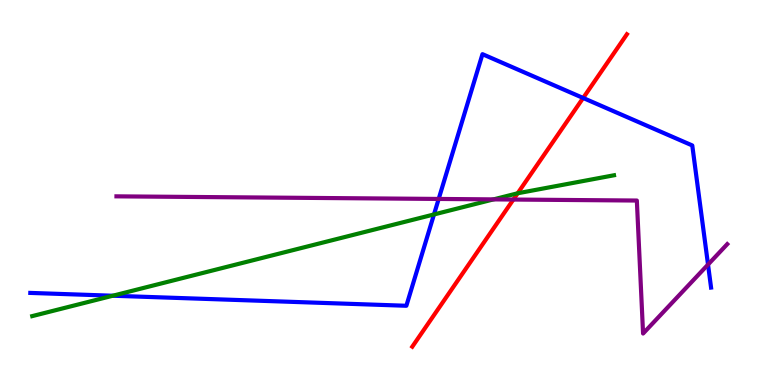[{'lines': ['blue', 'red'], 'intersections': [{'x': 7.52, 'y': 7.46}]}, {'lines': ['green', 'red'], 'intersections': [{'x': 6.68, 'y': 4.98}]}, {'lines': ['purple', 'red'], 'intersections': [{'x': 6.62, 'y': 4.82}]}, {'lines': ['blue', 'green'], 'intersections': [{'x': 1.46, 'y': 2.32}, {'x': 5.6, 'y': 4.43}]}, {'lines': ['blue', 'purple'], 'intersections': [{'x': 5.66, 'y': 4.83}, {'x': 9.14, 'y': 3.13}]}, {'lines': ['green', 'purple'], 'intersections': [{'x': 6.37, 'y': 4.82}]}]